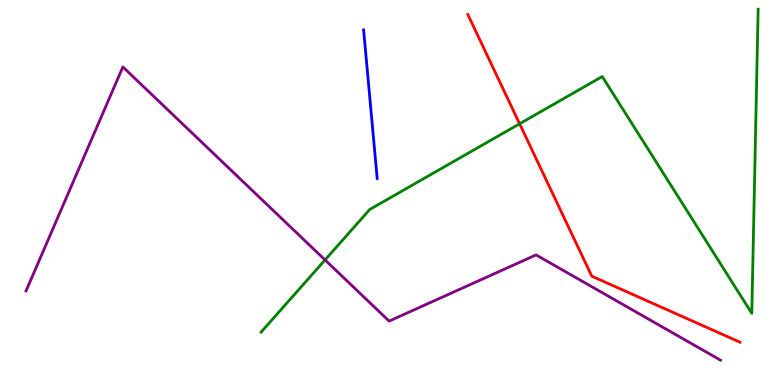[{'lines': ['blue', 'red'], 'intersections': []}, {'lines': ['green', 'red'], 'intersections': [{'x': 6.7, 'y': 6.78}]}, {'lines': ['purple', 'red'], 'intersections': []}, {'lines': ['blue', 'green'], 'intersections': []}, {'lines': ['blue', 'purple'], 'intersections': []}, {'lines': ['green', 'purple'], 'intersections': [{'x': 4.19, 'y': 3.25}]}]